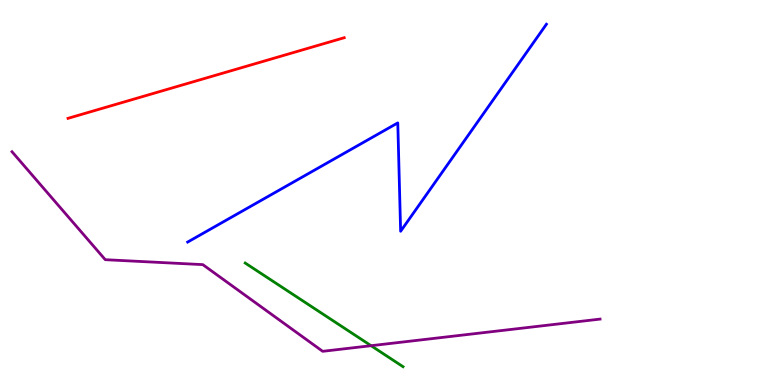[{'lines': ['blue', 'red'], 'intersections': []}, {'lines': ['green', 'red'], 'intersections': []}, {'lines': ['purple', 'red'], 'intersections': []}, {'lines': ['blue', 'green'], 'intersections': []}, {'lines': ['blue', 'purple'], 'intersections': []}, {'lines': ['green', 'purple'], 'intersections': [{'x': 4.79, 'y': 1.02}]}]